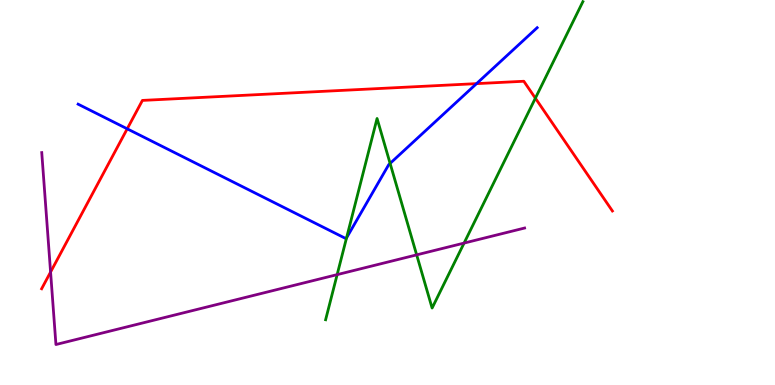[{'lines': ['blue', 'red'], 'intersections': [{'x': 1.64, 'y': 6.65}, {'x': 6.15, 'y': 7.83}]}, {'lines': ['green', 'red'], 'intersections': [{'x': 6.91, 'y': 7.45}]}, {'lines': ['purple', 'red'], 'intersections': [{'x': 0.653, 'y': 2.93}]}, {'lines': ['blue', 'green'], 'intersections': [{'x': 4.47, 'y': 3.82}, {'x': 5.03, 'y': 5.76}]}, {'lines': ['blue', 'purple'], 'intersections': []}, {'lines': ['green', 'purple'], 'intersections': [{'x': 4.35, 'y': 2.87}, {'x': 5.38, 'y': 3.38}, {'x': 5.99, 'y': 3.69}]}]